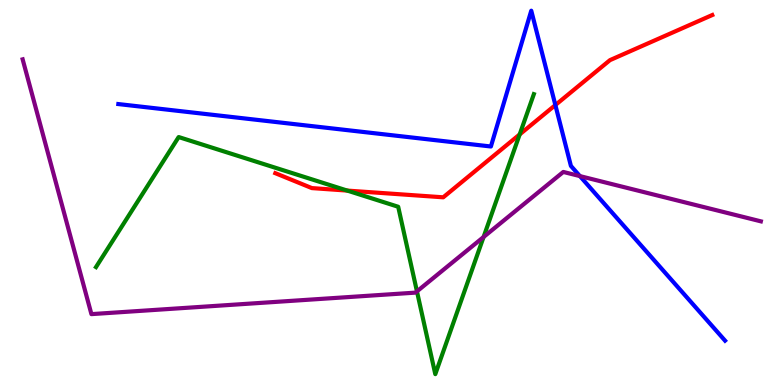[{'lines': ['blue', 'red'], 'intersections': [{'x': 7.17, 'y': 7.27}]}, {'lines': ['green', 'red'], 'intersections': [{'x': 4.48, 'y': 5.05}, {'x': 6.71, 'y': 6.51}]}, {'lines': ['purple', 'red'], 'intersections': []}, {'lines': ['blue', 'green'], 'intersections': []}, {'lines': ['blue', 'purple'], 'intersections': [{'x': 7.48, 'y': 5.43}]}, {'lines': ['green', 'purple'], 'intersections': [{'x': 5.38, 'y': 2.43}, {'x': 6.24, 'y': 3.84}]}]